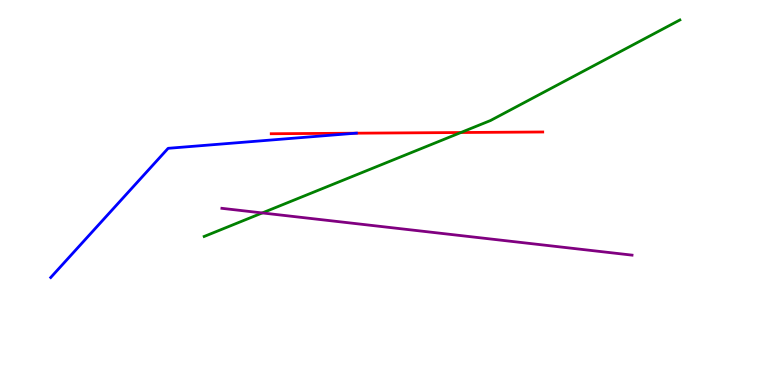[{'lines': ['blue', 'red'], 'intersections': [{'x': 4.59, 'y': 6.54}]}, {'lines': ['green', 'red'], 'intersections': [{'x': 5.95, 'y': 6.56}]}, {'lines': ['purple', 'red'], 'intersections': []}, {'lines': ['blue', 'green'], 'intersections': []}, {'lines': ['blue', 'purple'], 'intersections': []}, {'lines': ['green', 'purple'], 'intersections': [{'x': 3.38, 'y': 4.47}]}]